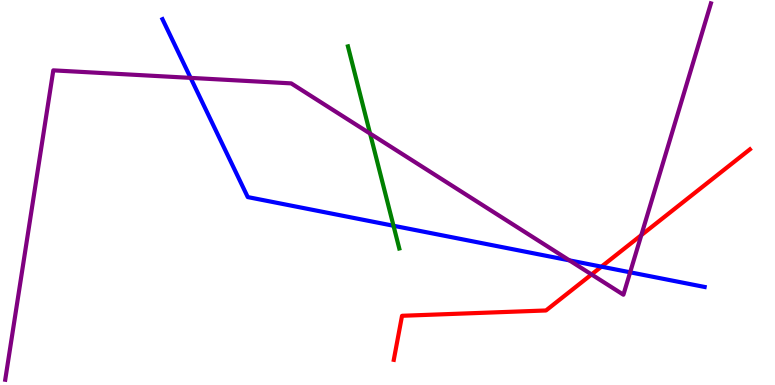[{'lines': ['blue', 'red'], 'intersections': [{'x': 7.76, 'y': 3.07}]}, {'lines': ['green', 'red'], 'intersections': []}, {'lines': ['purple', 'red'], 'intersections': [{'x': 7.63, 'y': 2.87}, {'x': 8.27, 'y': 3.89}]}, {'lines': ['blue', 'green'], 'intersections': [{'x': 5.08, 'y': 4.14}]}, {'lines': ['blue', 'purple'], 'intersections': [{'x': 2.46, 'y': 7.98}, {'x': 7.35, 'y': 3.24}, {'x': 8.13, 'y': 2.93}]}, {'lines': ['green', 'purple'], 'intersections': [{'x': 4.78, 'y': 6.53}]}]